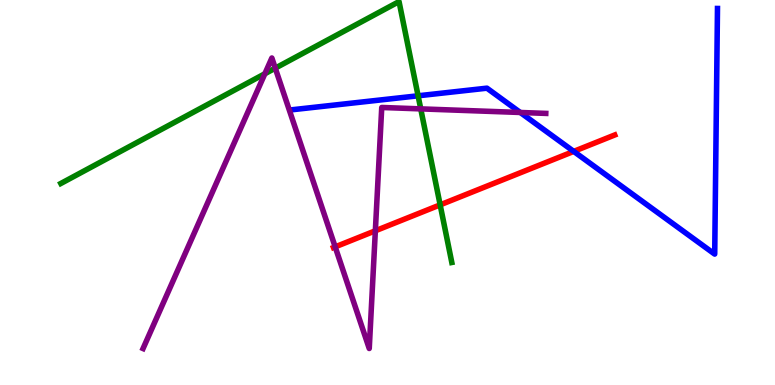[{'lines': ['blue', 'red'], 'intersections': [{'x': 7.4, 'y': 6.07}]}, {'lines': ['green', 'red'], 'intersections': [{'x': 5.68, 'y': 4.68}]}, {'lines': ['purple', 'red'], 'intersections': [{'x': 4.32, 'y': 3.59}, {'x': 4.84, 'y': 4.01}]}, {'lines': ['blue', 'green'], 'intersections': [{'x': 5.39, 'y': 7.51}]}, {'lines': ['blue', 'purple'], 'intersections': [{'x': 6.71, 'y': 7.08}]}, {'lines': ['green', 'purple'], 'intersections': [{'x': 3.42, 'y': 8.08}, {'x': 3.55, 'y': 8.23}, {'x': 5.43, 'y': 7.17}]}]